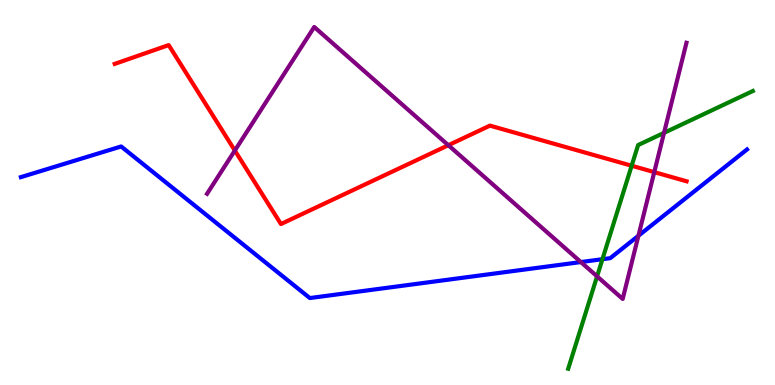[{'lines': ['blue', 'red'], 'intersections': []}, {'lines': ['green', 'red'], 'intersections': [{'x': 8.15, 'y': 5.7}]}, {'lines': ['purple', 'red'], 'intersections': [{'x': 3.03, 'y': 6.09}, {'x': 5.79, 'y': 6.23}, {'x': 8.44, 'y': 5.53}]}, {'lines': ['blue', 'green'], 'intersections': [{'x': 7.77, 'y': 3.27}]}, {'lines': ['blue', 'purple'], 'intersections': [{'x': 7.5, 'y': 3.19}, {'x': 8.24, 'y': 3.88}]}, {'lines': ['green', 'purple'], 'intersections': [{'x': 7.7, 'y': 2.82}, {'x': 8.57, 'y': 6.55}]}]